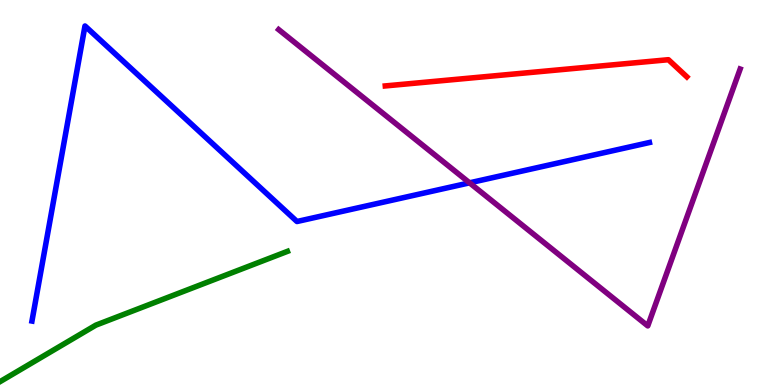[{'lines': ['blue', 'red'], 'intersections': []}, {'lines': ['green', 'red'], 'intersections': []}, {'lines': ['purple', 'red'], 'intersections': []}, {'lines': ['blue', 'green'], 'intersections': []}, {'lines': ['blue', 'purple'], 'intersections': [{'x': 6.06, 'y': 5.25}]}, {'lines': ['green', 'purple'], 'intersections': []}]